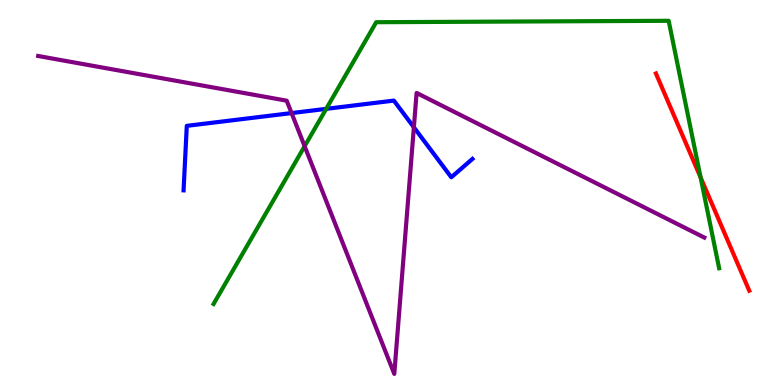[{'lines': ['blue', 'red'], 'intersections': []}, {'lines': ['green', 'red'], 'intersections': [{'x': 9.04, 'y': 5.39}]}, {'lines': ['purple', 'red'], 'intersections': []}, {'lines': ['blue', 'green'], 'intersections': [{'x': 4.21, 'y': 7.17}]}, {'lines': ['blue', 'purple'], 'intersections': [{'x': 3.76, 'y': 7.06}, {'x': 5.34, 'y': 6.69}]}, {'lines': ['green', 'purple'], 'intersections': [{'x': 3.93, 'y': 6.2}]}]